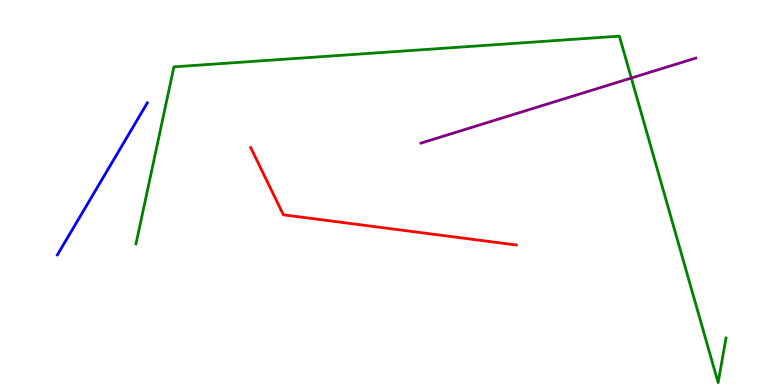[{'lines': ['blue', 'red'], 'intersections': []}, {'lines': ['green', 'red'], 'intersections': []}, {'lines': ['purple', 'red'], 'intersections': []}, {'lines': ['blue', 'green'], 'intersections': []}, {'lines': ['blue', 'purple'], 'intersections': []}, {'lines': ['green', 'purple'], 'intersections': [{'x': 8.15, 'y': 7.97}]}]